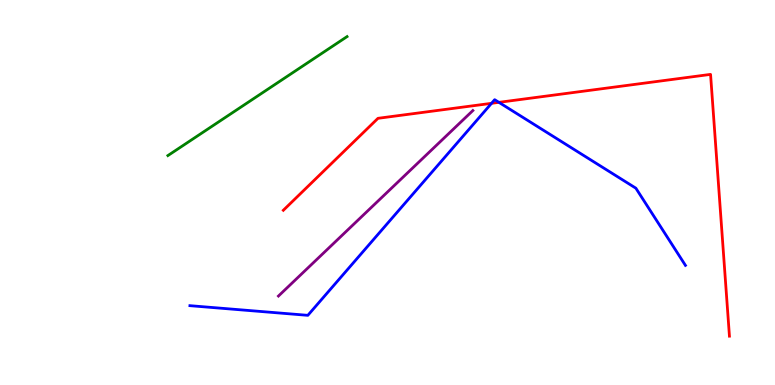[{'lines': ['blue', 'red'], 'intersections': [{'x': 6.34, 'y': 7.32}, {'x': 6.44, 'y': 7.34}]}, {'lines': ['green', 'red'], 'intersections': []}, {'lines': ['purple', 'red'], 'intersections': []}, {'lines': ['blue', 'green'], 'intersections': []}, {'lines': ['blue', 'purple'], 'intersections': []}, {'lines': ['green', 'purple'], 'intersections': []}]